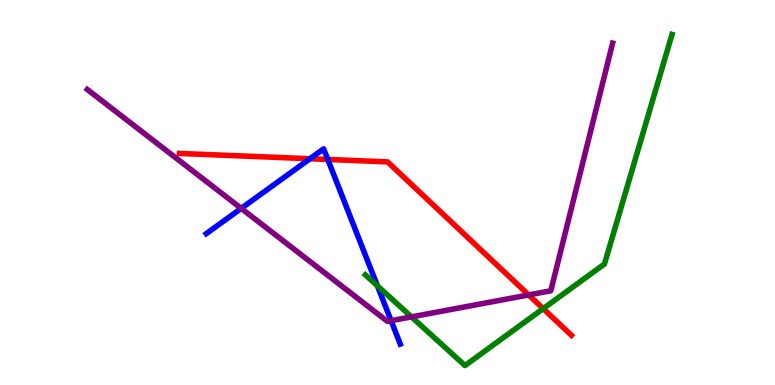[{'lines': ['blue', 'red'], 'intersections': [{'x': 4.0, 'y': 5.88}, {'x': 4.23, 'y': 5.86}]}, {'lines': ['green', 'red'], 'intersections': [{'x': 7.01, 'y': 1.98}]}, {'lines': ['purple', 'red'], 'intersections': [{'x': 6.82, 'y': 2.34}]}, {'lines': ['blue', 'green'], 'intersections': [{'x': 4.87, 'y': 2.58}]}, {'lines': ['blue', 'purple'], 'intersections': [{'x': 3.11, 'y': 4.59}, {'x': 5.05, 'y': 1.67}]}, {'lines': ['green', 'purple'], 'intersections': [{'x': 5.31, 'y': 1.77}]}]